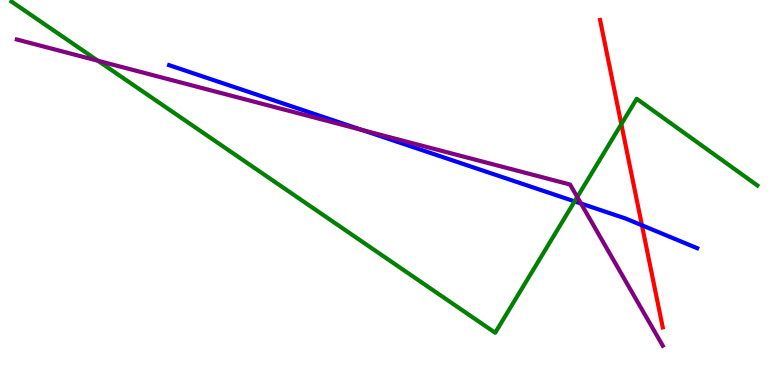[{'lines': ['blue', 'red'], 'intersections': [{'x': 8.28, 'y': 4.15}]}, {'lines': ['green', 'red'], 'intersections': [{'x': 8.02, 'y': 6.77}]}, {'lines': ['purple', 'red'], 'intersections': []}, {'lines': ['blue', 'green'], 'intersections': [{'x': 7.41, 'y': 4.77}]}, {'lines': ['blue', 'purple'], 'intersections': [{'x': 4.67, 'y': 6.62}, {'x': 7.5, 'y': 4.71}]}, {'lines': ['green', 'purple'], 'intersections': [{'x': 1.26, 'y': 8.42}, {'x': 7.45, 'y': 4.88}]}]